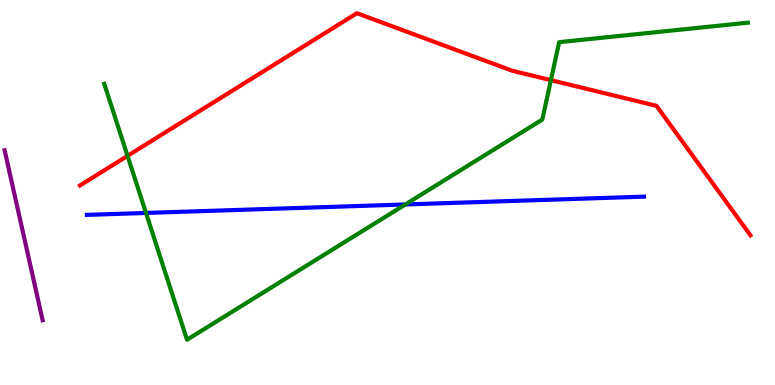[{'lines': ['blue', 'red'], 'intersections': []}, {'lines': ['green', 'red'], 'intersections': [{'x': 1.65, 'y': 5.95}, {'x': 7.11, 'y': 7.92}]}, {'lines': ['purple', 'red'], 'intersections': []}, {'lines': ['blue', 'green'], 'intersections': [{'x': 1.88, 'y': 4.47}, {'x': 5.23, 'y': 4.69}]}, {'lines': ['blue', 'purple'], 'intersections': []}, {'lines': ['green', 'purple'], 'intersections': []}]